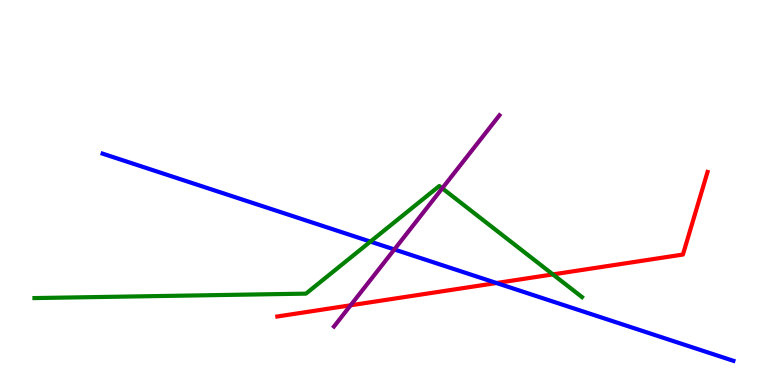[{'lines': ['blue', 'red'], 'intersections': [{'x': 6.41, 'y': 2.65}]}, {'lines': ['green', 'red'], 'intersections': [{'x': 7.13, 'y': 2.87}]}, {'lines': ['purple', 'red'], 'intersections': [{'x': 4.52, 'y': 2.07}]}, {'lines': ['blue', 'green'], 'intersections': [{'x': 4.78, 'y': 3.72}]}, {'lines': ['blue', 'purple'], 'intersections': [{'x': 5.09, 'y': 3.52}]}, {'lines': ['green', 'purple'], 'intersections': [{'x': 5.71, 'y': 5.11}]}]